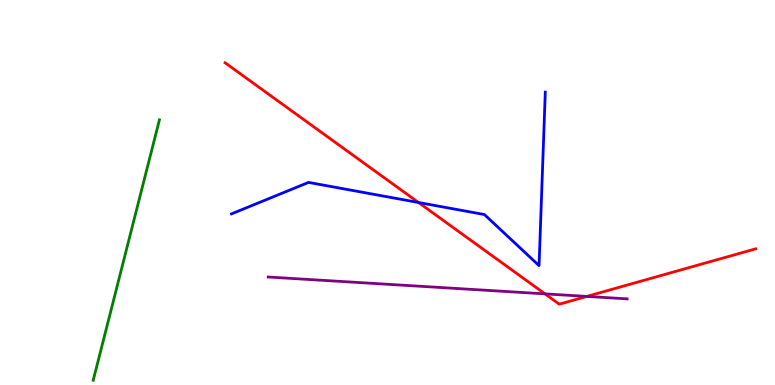[{'lines': ['blue', 'red'], 'intersections': [{'x': 5.4, 'y': 4.74}]}, {'lines': ['green', 'red'], 'intersections': []}, {'lines': ['purple', 'red'], 'intersections': [{'x': 7.03, 'y': 2.37}, {'x': 7.57, 'y': 2.3}]}, {'lines': ['blue', 'green'], 'intersections': []}, {'lines': ['blue', 'purple'], 'intersections': []}, {'lines': ['green', 'purple'], 'intersections': []}]